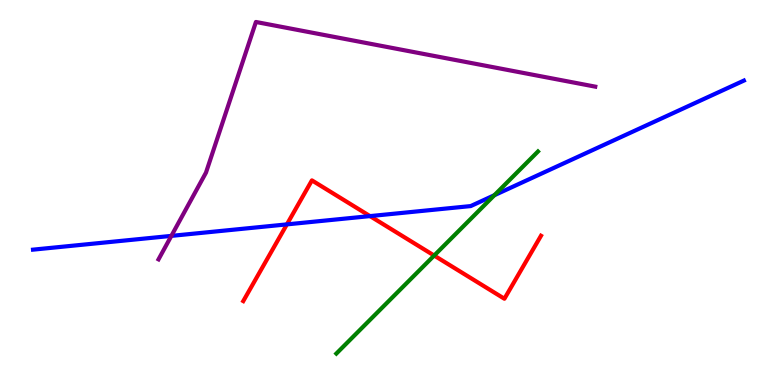[{'lines': ['blue', 'red'], 'intersections': [{'x': 3.7, 'y': 4.17}, {'x': 4.77, 'y': 4.39}]}, {'lines': ['green', 'red'], 'intersections': [{'x': 5.6, 'y': 3.36}]}, {'lines': ['purple', 'red'], 'intersections': []}, {'lines': ['blue', 'green'], 'intersections': [{'x': 6.38, 'y': 4.93}]}, {'lines': ['blue', 'purple'], 'intersections': [{'x': 2.21, 'y': 3.87}]}, {'lines': ['green', 'purple'], 'intersections': []}]